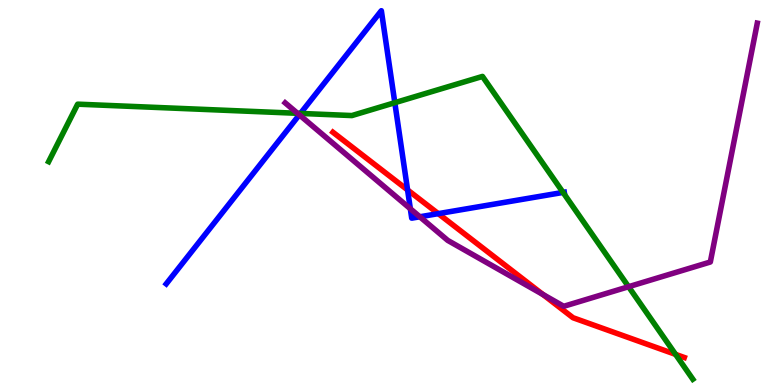[{'lines': ['blue', 'red'], 'intersections': [{'x': 5.26, 'y': 5.07}, {'x': 5.66, 'y': 4.45}]}, {'lines': ['green', 'red'], 'intersections': [{'x': 8.72, 'y': 0.796}]}, {'lines': ['purple', 'red'], 'intersections': [{'x': 7.01, 'y': 2.35}]}, {'lines': ['blue', 'green'], 'intersections': [{'x': 3.88, 'y': 7.05}, {'x': 5.09, 'y': 7.33}, {'x': 7.27, 'y': 5.0}]}, {'lines': ['blue', 'purple'], 'intersections': [{'x': 3.86, 'y': 7.02}, {'x': 5.29, 'y': 4.58}, {'x': 5.42, 'y': 4.37}]}, {'lines': ['green', 'purple'], 'intersections': [{'x': 3.84, 'y': 7.06}, {'x': 8.11, 'y': 2.55}]}]